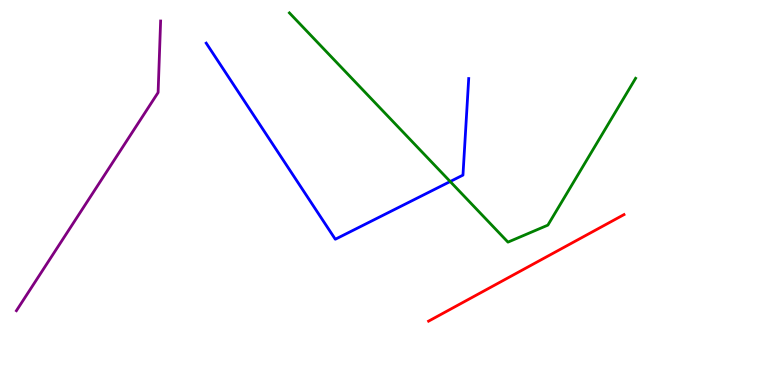[{'lines': ['blue', 'red'], 'intersections': []}, {'lines': ['green', 'red'], 'intersections': []}, {'lines': ['purple', 'red'], 'intersections': []}, {'lines': ['blue', 'green'], 'intersections': [{'x': 5.81, 'y': 5.29}]}, {'lines': ['blue', 'purple'], 'intersections': []}, {'lines': ['green', 'purple'], 'intersections': []}]